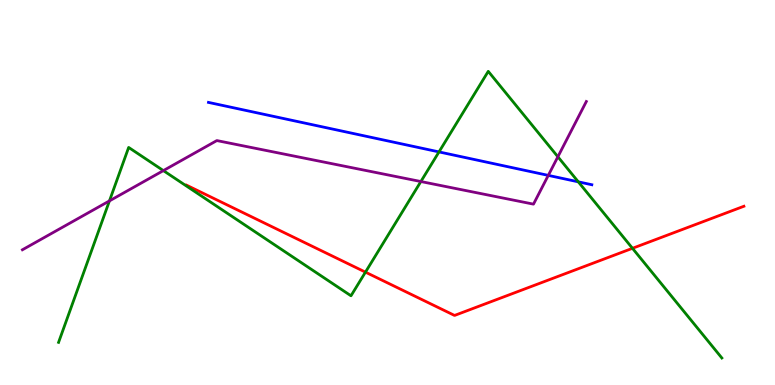[{'lines': ['blue', 'red'], 'intersections': []}, {'lines': ['green', 'red'], 'intersections': [{'x': 4.72, 'y': 2.93}, {'x': 8.16, 'y': 3.55}]}, {'lines': ['purple', 'red'], 'intersections': []}, {'lines': ['blue', 'green'], 'intersections': [{'x': 5.66, 'y': 6.05}, {'x': 7.46, 'y': 5.28}]}, {'lines': ['blue', 'purple'], 'intersections': [{'x': 7.07, 'y': 5.44}]}, {'lines': ['green', 'purple'], 'intersections': [{'x': 1.41, 'y': 4.78}, {'x': 2.11, 'y': 5.57}, {'x': 5.43, 'y': 5.28}, {'x': 7.2, 'y': 5.93}]}]